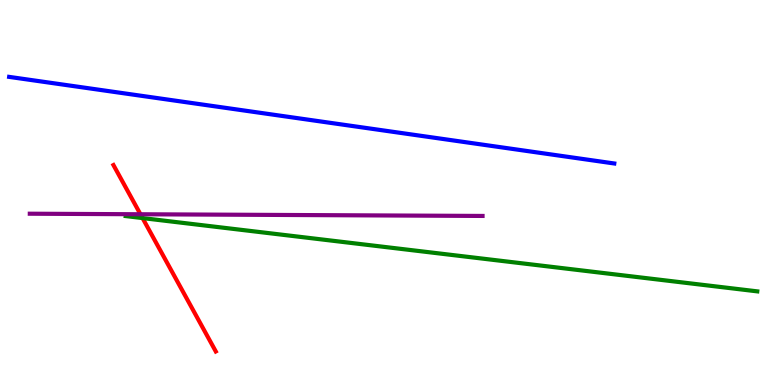[{'lines': ['blue', 'red'], 'intersections': []}, {'lines': ['green', 'red'], 'intersections': [{'x': 1.84, 'y': 4.34}]}, {'lines': ['purple', 'red'], 'intersections': [{'x': 1.81, 'y': 4.43}]}, {'lines': ['blue', 'green'], 'intersections': []}, {'lines': ['blue', 'purple'], 'intersections': []}, {'lines': ['green', 'purple'], 'intersections': []}]